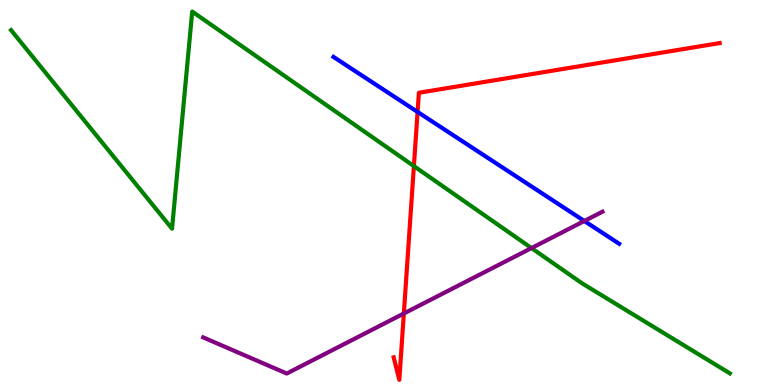[{'lines': ['blue', 'red'], 'intersections': [{'x': 5.39, 'y': 7.09}]}, {'lines': ['green', 'red'], 'intersections': [{'x': 5.34, 'y': 5.69}]}, {'lines': ['purple', 'red'], 'intersections': [{'x': 5.21, 'y': 1.86}]}, {'lines': ['blue', 'green'], 'intersections': []}, {'lines': ['blue', 'purple'], 'intersections': [{'x': 7.54, 'y': 4.26}]}, {'lines': ['green', 'purple'], 'intersections': [{'x': 6.86, 'y': 3.56}]}]